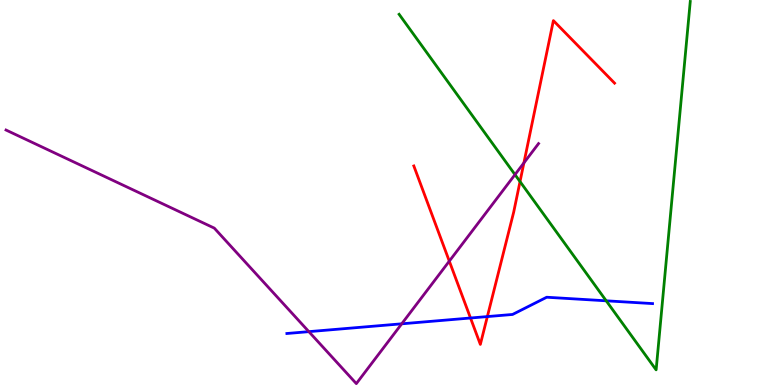[{'lines': ['blue', 'red'], 'intersections': [{'x': 6.07, 'y': 1.74}, {'x': 6.29, 'y': 1.78}]}, {'lines': ['green', 'red'], 'intersections': [{'x': 6.71, 'y': 5.28}]}, {'lines': ['purple', 'red'], 'intersections': [{'x': 5.8, 'y': 3.22}, {'x': 6.76, 'y': 5.77}]}, {'lines': ['blue', 'green'], 'intersections': [{'x': 7.82, 'y': 2.19}]}, {'lines': ['blue', 'purple'], 'intersections': [{'x': 3.99, 'y': 1.39}, {'x': 5.18, 'y': 1.59}]}, {'lines': ['green', 'purple'], 'intersections': [{'x': 6.65, 'y': 5.46}]}]